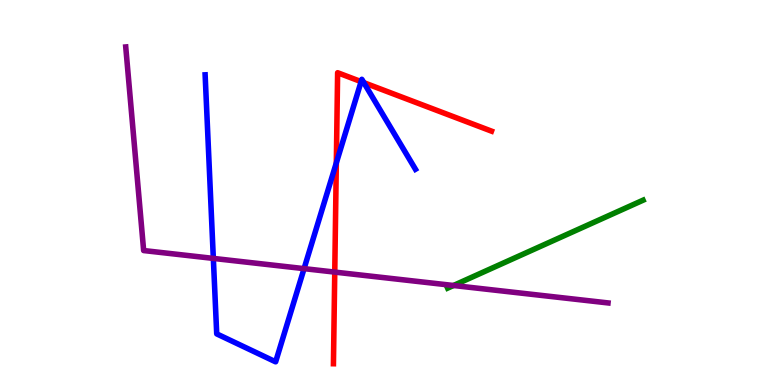[{'lines': ['blue', 'red'], 'intersections': [{'x': 4.34, 'y': 5.77}, {'x': 4.66, 'y': 7.88}, {'x': 4.69, 'y': 7.85}]}, {'lines': ['green', 'red'], 'intersections': []}, {'lines': ['purple', 'red'], 'intersections': [{'x': 4.32, 'y': 2.93}]}, {'lines': ['blue', 'green'], 'intersections': []}, {'lines': ['blue', 'purple'], 'intersections': [{'x': 2.75, 'y': 3.29}, {'x': 3.92, 'y': 3.02}]}, {'lines': ['green', 'purple'], 'intersections': [{'x': 5.85, 'y': 2.58}]}]